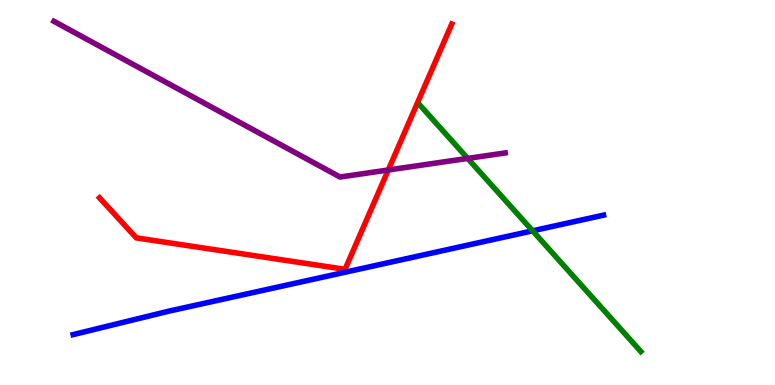[{'lines': ['blue', 'red'], 'intersections': []}, {'lines': ['green', 'red'], 'intersections': []}, {'lines': ['purple', 'red'], 'intersections': [{'x': 5.01, 'y': 5.58}]}, {'lines': ['blue', 'green'], 'intersections': [{'x': 6.87, 'y': 4.0}]}, {'lines': ['blue', 'purple'], 'intersections': []}, {'lines': ['green', 'purple'], 'intersections': [{'x': 6.03, 'y': 5.89}]}]